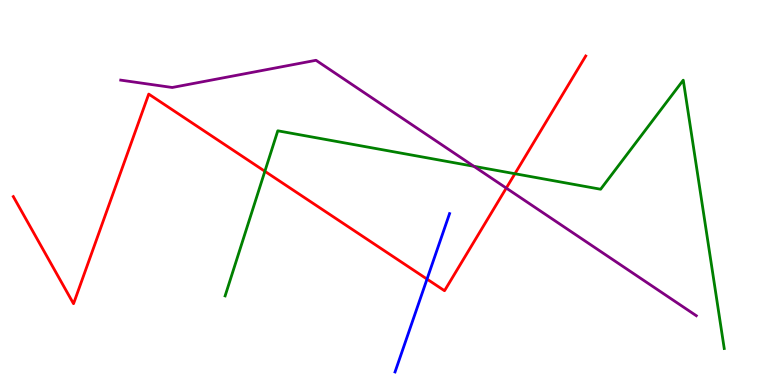[{'lines': ['blue', 'red'], 'intersections': [{'x': 5.51, 'y': 2.75}]}, {'lines': ['green', 'red'], 'intersections': [{'x': 3.42, 'y': 5.55}, {'x': 6.64, 'y': 5.49}]}, {'lines': ['purple', 'red'], 'intersections': [{'x': 6.53, 'y': 5.11}]}, {'lines': ['blue', 'green'], 'intersections': []}, {'lines': ['blue', 'purple'], 'intersections': []}, {'lines': ['green', 'purple'], 'intersections': [{'x': 6.11, 'y': 5.68}]}]